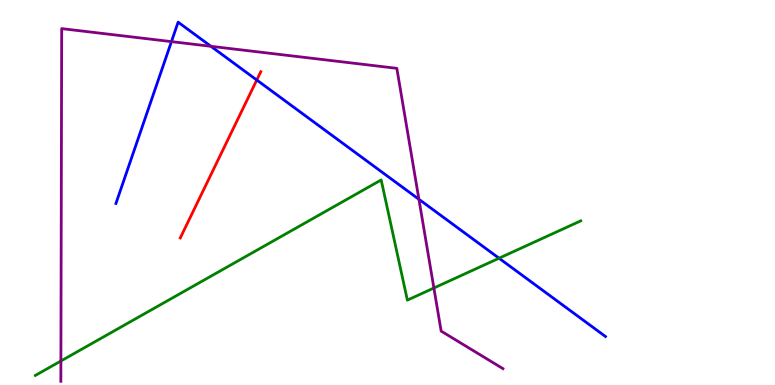[{'lines': ['blue', 'red'], 'intersections': [{'x': 3.31, 'y': 7.92}]}, {'lines': ['green', 'red'], 'intersections': []}, {'lines': ['purple', 'red'], 'intersections': []}, {'lines': ['blue', 'green'], 'intersections': [{'x': 6.44, 'y': 3.29}]}, {'lines': ['blue', 'purple'], 'intersections': [{'x': 2.21, 'y': 8.92}, {'x': 2.72, 'y': 8.8}, {'x': 5.41, 'y': 4.82}]}, {'lines': ['green', 'purple'], 'intersections': [{'x': 0.786, 'y': 0.624}, {'x': 5.6, 'y': 2.52}]}]